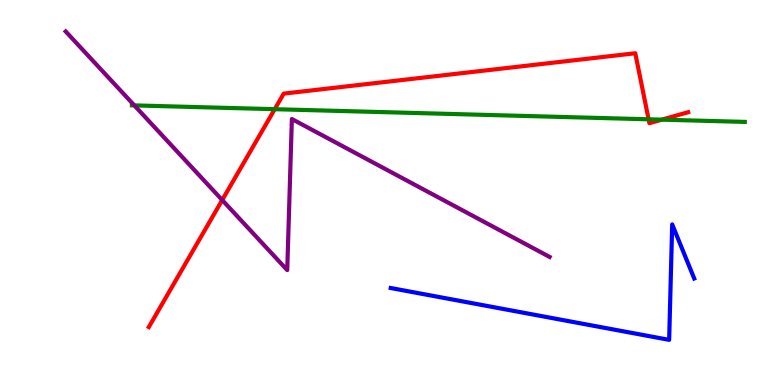[{'lines': ['blue', 'red'], 'intersections': []}, {'lines': ['green', 'red'], 'intersections': [{'x': 3.54, 'y': 7.16}, {'x': 8.37, 'y': 6.9}, {'x': 8.54, 'y': 6.89}]}, {'lines': ['purple', 'red'], 'intersections': [{'x': 2.87, 'y': 4.8}]}, {'lines': ['blue', 'green'], 'intersections': []}, {'lines': ['blue', 'purple'], 'intersections': []}, {'lines': ['green', 'purple'], 'intersections': [{'x': 1.73, 'y': 7.26}]}]